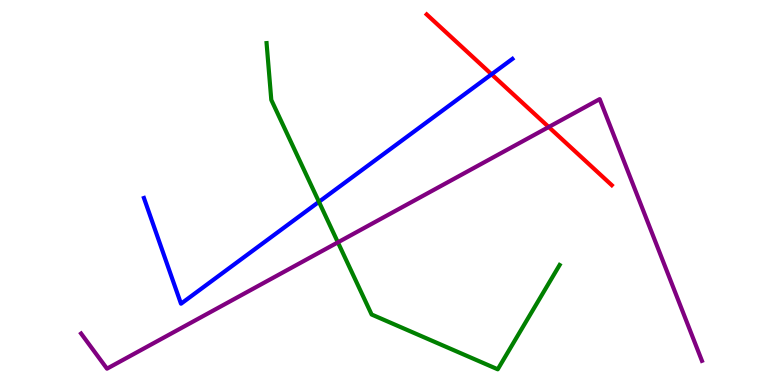[{'lines': ['blue', 'red'], 'intersections': [{'x': 6.34, 'y': 8.07}]}, {'lines': ['green', 'red'], 'intersections': []}, {'lines': ['purple', 'red'], 'intersections': [{'x': 7.08, 'y': 6.7}]}, {'lines': ['blue', 'green'], 'intersections': [{'x': 4.12, 'y': 4.76}]}, {'lines': ['blue', 'purple'], 'intersections': []}, {'lines': ['green', 'purple'], 'intersections': [{'x': 4.36, 'y': 3.71}]}]